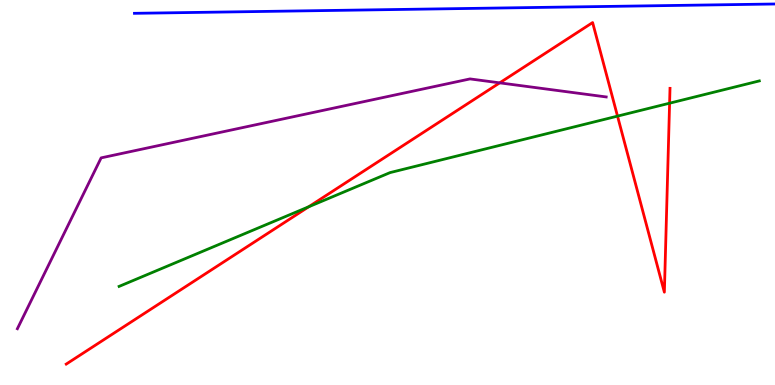[{'lines': ['blue', 'red'], 'intersections': []}, {'lines': ['green', 'red'], 'intersections': [{'x': 3.98, 'y': 4.63}, {'x': 7.97, 'y': 6.98}, {'x': 8.64, 'y': 7.32}]}, {'lines': ['purple', 'red'], 'intersections': [{'x': 6.45, 'y': 7.85}]}, {'lines': ['blue', 'green'], 'intersections': []}, {'lines': ['blue', 'purple'], 'intersections': []}, {'lines': ['green', 'purple'], 'intersections': []}]